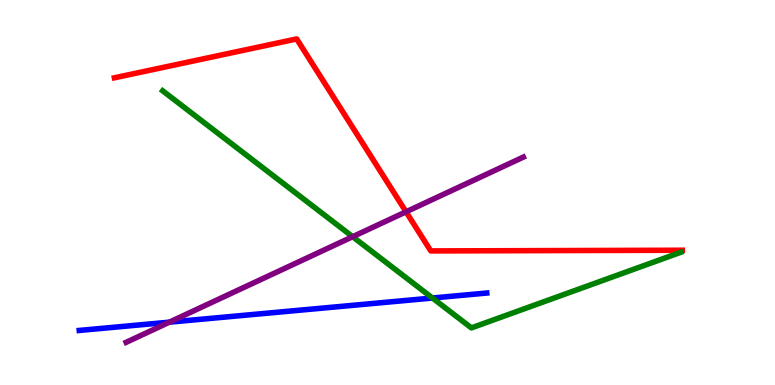[{'lines': ['blue', 'red'], 'intersections': []}, {'lines': ['green', 'red'], 'intersections': []}, {'lines': ['purple', 'red'], 'intersections': [{'x': 5.24, 'y': 4.5}]}, {'lines': ['blue', 'green'], 'intersections': [{'x': 5.58, 'y': 2.26}]}, {'lines': ['blue', 'purple'], 'intersections': [{'x': 2.19, 'y': 1.63}]}, {'lines': ['green', 'purple'], 'intersections': [{'x': 4.55, 'y': 3.85}]}]